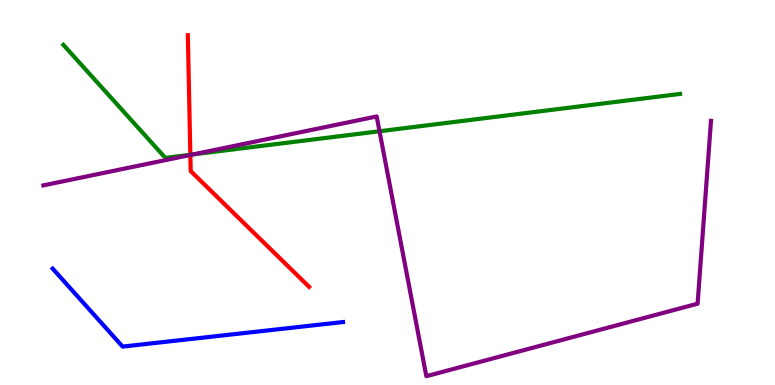[{'lines': ['blue', 'red'], 'intersections': []}, {'lines': ['green', 'red'], 'intersections': [{'x': 2.46, 'y': 5.98}]}, {'lines': ['purple', 'red'], 'intersections': [{'x': 2.46, 'y': 5.97}]}, {'lines': ['blue', 'green'], 'intersections': []}, {'lines': ['blue', 'purple'], 'intersections': []}, {'lines': ['green', 'purple'], 'intersections': [{'x': 2.49, 'y': 5.99}, {'x': 4.9, 'y': 6.59}]}]